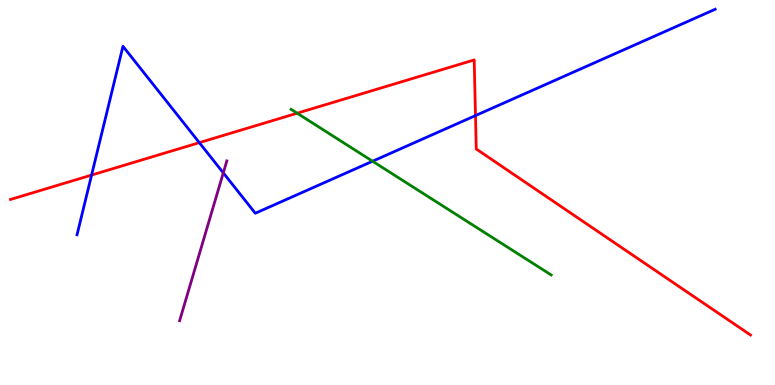[{'lines': ['blue', 'red'], 'intersections': [{'x': 1.18, 'y': 5.45}, {'x': 2.57, 'y': 6.29}, {'x': 6.14, 'y': 7.0}]}, {'lines': ['green', 'red'], 'intersections': [{'x': 3.83, 'y': 7.06}]}, {'lines': ['purple', 'red'], 'intersections': []}, {'lines': ['blue', 'green'], 'intersections': [{'x': 4.81, 'y': 5.81}]}, {'lines': ['blue', 'purple'], 'intersections': [{'x': 2.88, 'y': 5.51}]}, {'lines': ['green', 'purple'], 'intersections': []}]